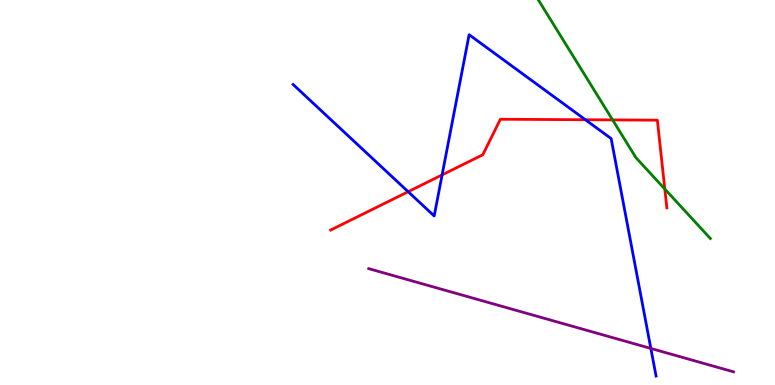[{'lines': ['blue', 'red'], 'intersections': [{'x': 5.27, 'y': 5.02}, {'x': 5.7, 'y': 5.46}, {'x': 7.55, 'y': 6.89}]}, {'lines': ['green', 'red'], 'intersections': [{'x': 7.9, 'y': 6.89}, {'x': 8.58, 'y': 5.09}]}, {'lines': ['purple', 'red'], 'intersections': []}, {'lines': ['blue', 'green'], 'intersections': []}, {'lines': ['blue', 'purple'], 'intersections': [{'x': 8.4, 'y': 0.95}]}, {'lines': ['green', 'purple'], 'intersections': []}]